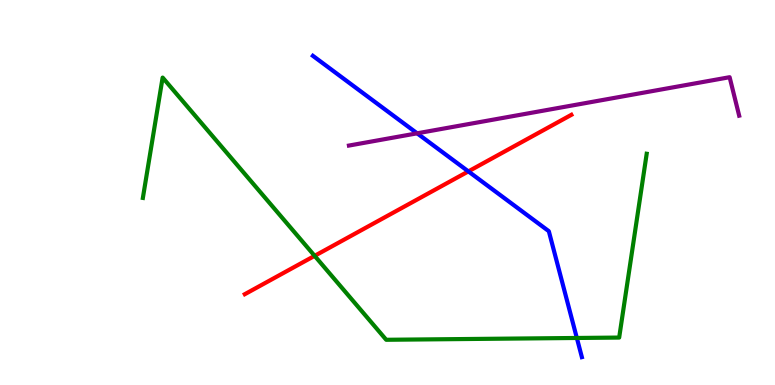[{'lines': ['blue', 'red'], 'intersections': [{'x': 6.04, 'y': 5.55}]}, {'lines': ['green', 'red'], 'intersections': [{'x': 4.06, 'y': 3.35}]}, {'lines': ['purple', 'red'], 'intersections': []}, {'lines': ['blue', 'green'], 'intersections': [{'x': 7.44, 'y': 1.22}]}, {'lines': ['blue', 'purple'], 'intersections': [{'x': 5.38, 'y': 6.54}]}, {'lines': ['green', 'purple'], 'intersections': []}]